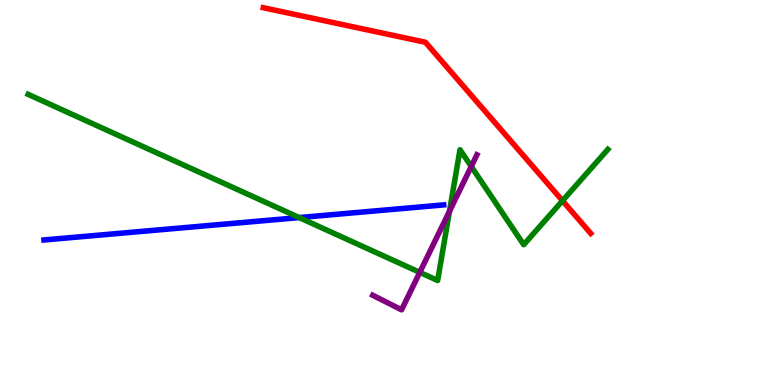[{'lines': ['blue', 'red'], 'intersections': []}, {'lines': ['green', 'red'], 'intersections': [{'x': 7.26, 'y': 4.79}]}, {'lines': ['purple', 'red'], 'intersections': []}, {'lines': ['blue', 'green'], 'intersections': [{'x': 3.86, 'y': 4.35}]}, {'lines': ['blue', 'purple'], 'intersections': []}, {'lines': ['green', 'purple'], 'intersections': [{'x': 5.42, 'y': 2.93}, {'x': 5.8, 'y': 4.51}, {'x': 6.08, 'y': 5.68}]}]